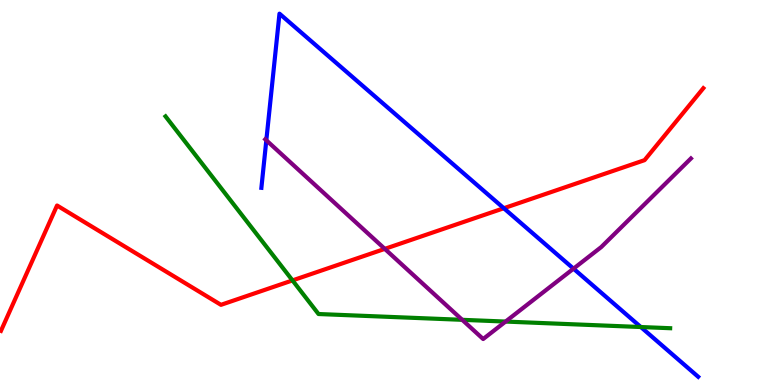[{'lines': ['blue', 'red'], 'intersections': [{'x': 6.5, 'y': 4.59}]}, {'lines': ['green', 'red'], 'intersections': [{'x': 3.77, 'y': 2.72}]}, {'lines': ['purple', 'red'], 'intersections': [{'x': 4.97, 'y': 3.54}]}, {'lines': ['blue', 'green'], 'intersections': [{'x': 8.27, 'y': 1.51}]}, {'lines': ['blue', 'purple'], 'intersections': [{'x': 3.44, 'y': 6.36}, {'x': 7.4, 'y': 3.02}]}, {'lines': ['green', 'purple'], 'intersections': [{'x': 5.96, 'y': 1.69}, {'x': 6.52, 'y': 1.65}]}]